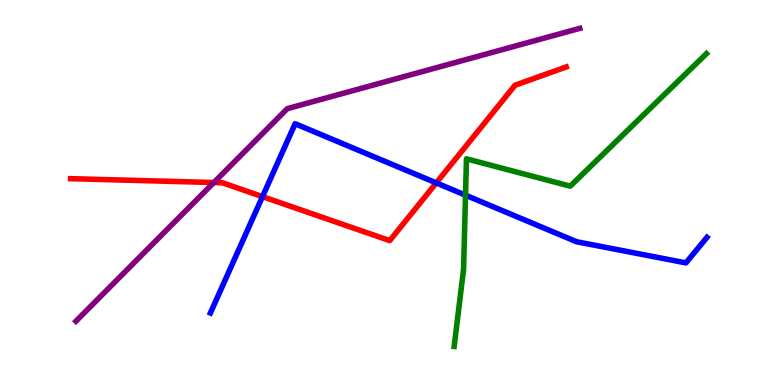[{'lines': ['blue', 'red'], 'intersections': [{'x': 3.39, 'y': 4.89}, {'x': 5.63, 'y': 5.25}]}, {'lines': ['green', 'red'], 'intersections': []}, {'lines': ['purple', 'red'], 'intersections': [{'x': 2.76, 'y': 5.26}]}, {'lines': ['blue', 'green'], 'intersections': [{'x': 6.01, 'y': 4.93}]}, {'lines': ['blue', 'purple'], 'intersections': []}, {'lines': ['green', 'purple'], 'intersections': []}]